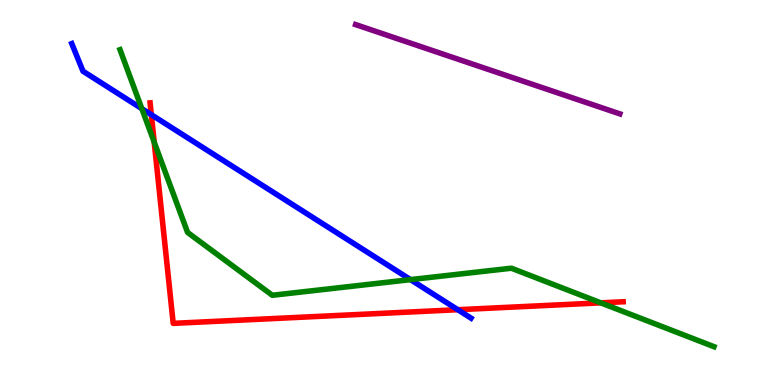[{'lines': ['blue', 'red'], 'intersections': [{'x': 1.95, 'y': 7.02}, {'x': 5.91, 'y': 1.96}]}, {'lines': ['green', 'red'], 'intersections': [{'x': 1.99, 'y': 6.31}, {'x': 7.75, 'y': 2.13}]}, {'lines': ['purple', 'red'], 'intersections': []}, {'lines': ['blue', 'green'], 'intersections': [{'x': 1.83, 'y': 7.18}, {'x': 5.3, 'y': 2.74}]}, {'lines': ['blue', 'purple'], 'intersections': []}, {'lines': ['green', 'purple'], 'intersections': []}]